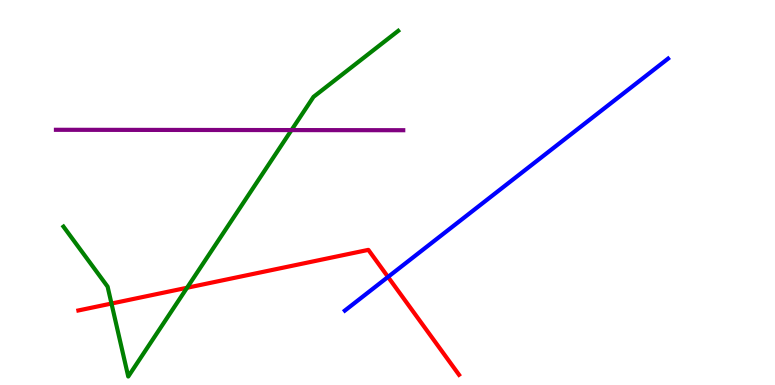[{'lines': ['blue', 'red'], 'intersections': [{'x': 5.01, 'y': 2.81}]}, {'lines': ['green', 'red'], 'intersections': [{'x': 1.44, 'y': 2.12}, {'x': 2.41, 'y': 2.53}]}, {'lines': ['purple', 'red'], 'intersections': []}, {'lines': ['blue', 'green'], 'intersections': []}, {'lines': ['blue', 'purple'], 'intersections': []}, {'lines': ['green', 'purple'], 'intersections': [{'x': 3.76, 'y': 6.62}]}]